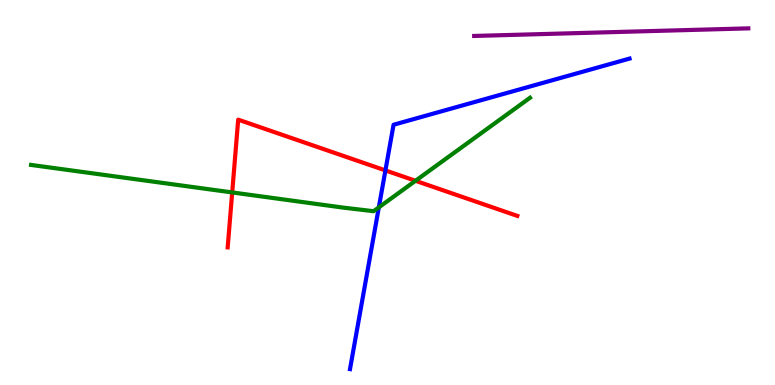[{'lines': ['blue', 'red'], 'intersections': [{'x': 4.97, 'y': 5.57}]}, {'lines': ['green', 'red'], 'intersections': [{'x': 3.0, 'y': 5.0}, {'x': 5.36, 'y': 5.3}]}, {'lines': ['purple', 'red'], 'intersections': []}, {'lines': ['blue', 'green'], 'intersections': [{'x': 4.89, 'y': 4.61}]}, {'lines': ['blue', 'purple'], 'intersections': []}, {'lines': ['green', 'purple'], 'intersections': []}]